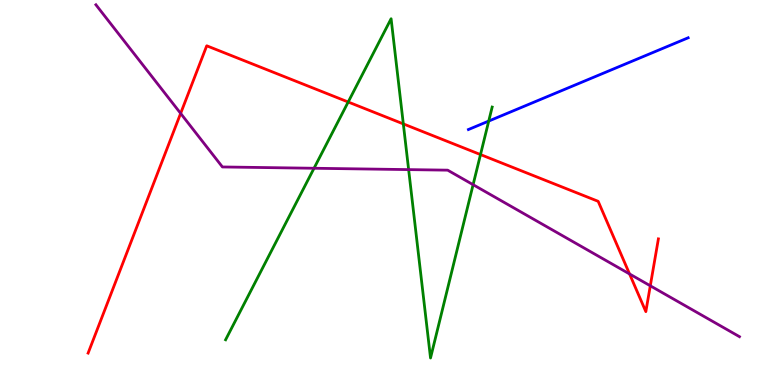[{'lines': ['blue', 'red'], 'intersections': []}, {'lines': ['green', 'red'], 'intersections': [{'x': 4.49, 'y': 7.35}, {'x': 5.2, 'y': 6.78}, {'x': 6.2, 'y': 5.99}]}, {'lines': ['purple', 'red'], 'intersections': [{'x': 2.33, 'y': 7.05}, {'x': 8.12, 'y': 2.88}, {'x': 8.39, 'y': 2.58}]}, {'lines': ['blue', 'green'], 'intersections': [{'x': 6.31, 'y': 6.86}]}, {'lines': ['blue', 'purple'], 'intersections': []}, {'lines': ['green', 'purple'], 'intersections': [{'x': 4.05, 'y': 5.63}, {'x': 5.27, 'y': 5.59}, {'x': 6.1, 'y': 5.2}]}]